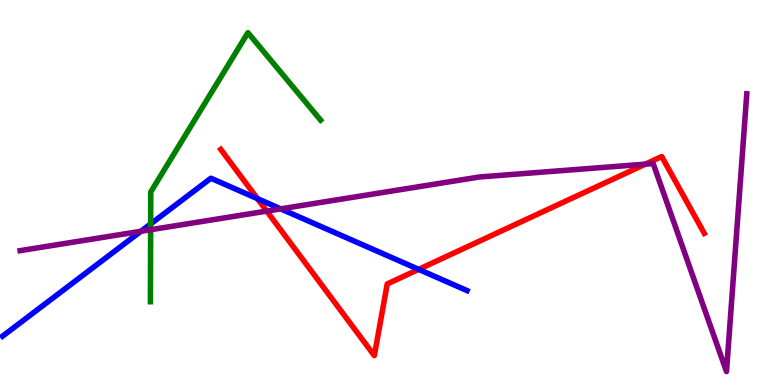[{'lines': ['blue', 'red'], 'intersections': [{'x': 3.32, 'y': 4.84}, {'x': 5.4, 'y': 3.0}]}, {'lines': ['green', 'red'], 'intersections': []}, {'lines': ['purple', 'red'], 'intersections': [{'x': 3.44, 'y': 4.52}, {'x': 8.33, 'y': 5.74}]}, {'lines': ['blue', 'green'], 'intersections': [{'x': 1.94, 'y': 4.18}]}, {'lines': ['blue', 'purple'], 'intersections': [{'x': 1.82, 'y': 3.99}, {'x': 3.62, 'y': 4.58}]}, {'lines': ['green', 'purple'], 'intersections': [{'x': 1.94, 'y': 4.03}]}]